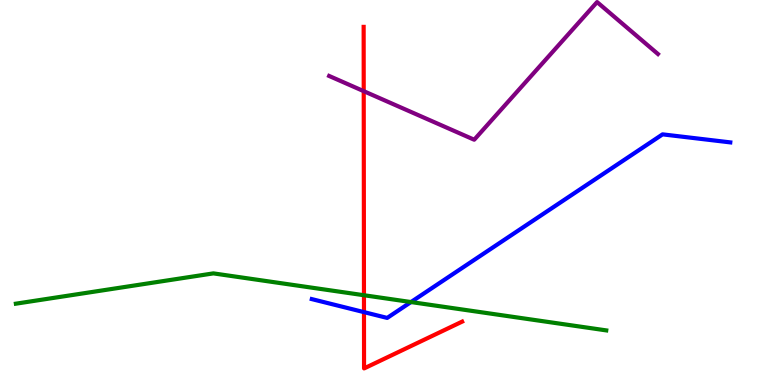[{'lines': ['blue', 'red'], 'intersections': [{'x': 4.7, 'y': 1.89}]}, {'lines': ['green', 'red'], 'intersections': [{'x': 4.7, 'y': 2.33}]}, {'lines': ['purple', 'red'], 'intersections': [{'x': 4.69, 'y': 7.63}]}, {'lines': ['blue', 'green'], 'intersections': [{'x': 5.3, 'y': 2.15}]}, {'lines': ['blue', 'purple'], 'intersections': []}, {'lines': ['green', 'purple'], 'intersections': []}]